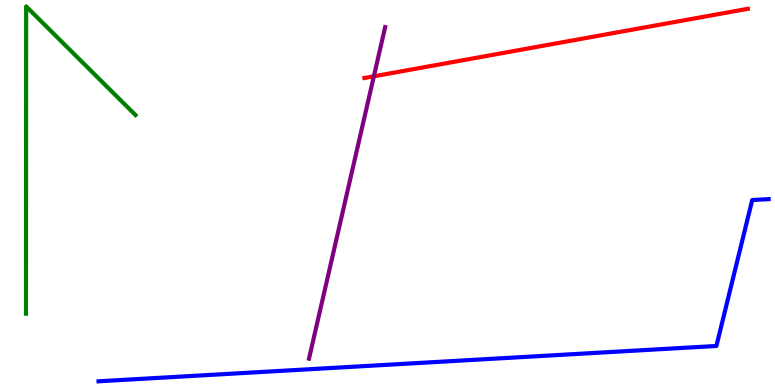[{'lines': ['blue', 'red'], 'intersections': []}, {'lines': ['green', 'red'], 'intersections': []}, {'lines': ['purple', 'red'], 'intersections': [{'x': 4.82, 'y': 8.02}]}, {'lines': ['blue', 'green'], 'intersections': []}, {'lines': ['blue', 'purple'], 'intersections': []}, {'lines': ['green', 'purple'], 'intersections': []}]